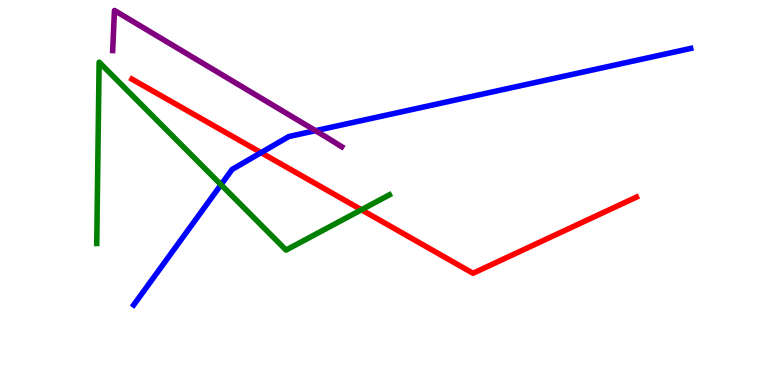[{'lines': ['blue', 'red'], 'intersections': [{'x': 3.37, 'y': 6.04}]}, {'lines': ['green', 'red'], 'intersections': [{'x': 4.66, 'y': 4.55}]}, {'lines': ['purple', 'red'], 'intersections': []}, {'lines': ['blue', 'green'], 'intersections': [{'x': 2.85, 'y': 5.2}]}, {'lines': ['blue', 'purple'], 'intersections': [{'x': 4.07, 'y': 6.61}]}, {'lines': ['green', 'purple'], 'intersections': []}]